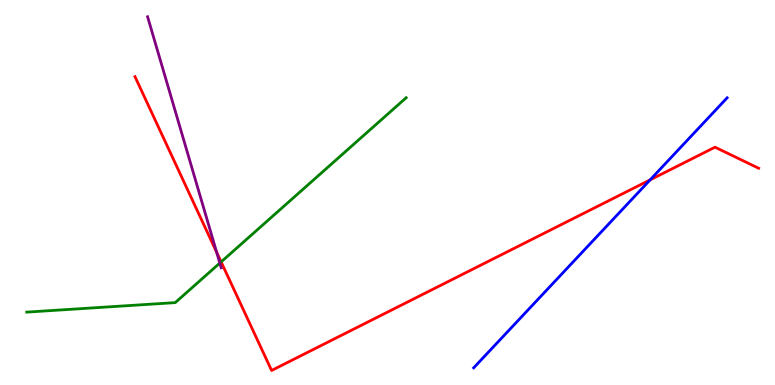[{'lines': ['blue', 'red'], 'intersections': [{'x': 8.39, 'y': 5.33}]}, {'lines': ['green', 'red'], 'intersections': [{'x': 2.85, 'y': 3.2}]}, {'lines': ['purple', 'red'], 'intersections': [{'x': 2.8, 'y': 3.45}]}, {'lines': ['blue', 'green'], 'intersections': []}, {'lines': ['blue', 'purple'], 'intersections': []}, {'lines': ['green', 'purple'], 'intersections': [{'x': 2.84, 'y': 3.17}]}]